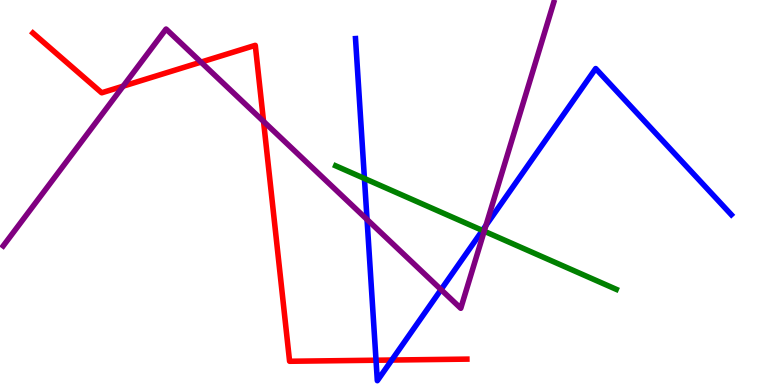[{'lines': ['blue', 'red'], 'intersections': [{'x': 4.85, 'y': 0.644}, {'x': 5.06, 'y': 0.649}]}, {'lines': ['green', 'red'], 'intersections': []}, {'lines': ['purple', 'red'], 'intersections': [{'x': 1.59, 'y': 7.76}, {'x': 2.59, 'y': 8.39}, {'x': 3.4, 'y': 6.85}]}, {'lines': ['blue', 'green'], 'intersections': [{'x': 4.7, 'y': 5.36}, {'x': 6.23, 'y': 4.01}]}, {'lines': ['blue', 'purple'], 'intersections': [{'x': 4.74, 'y': 4.3}, {'x': 5.69, 'y': 2.48}, {'x': 6.27, 'y': 4.15}]}, {'lines': ['green', 'purple'], 'intersections': [{'x': 6.25, 'y': 3.99}]}]